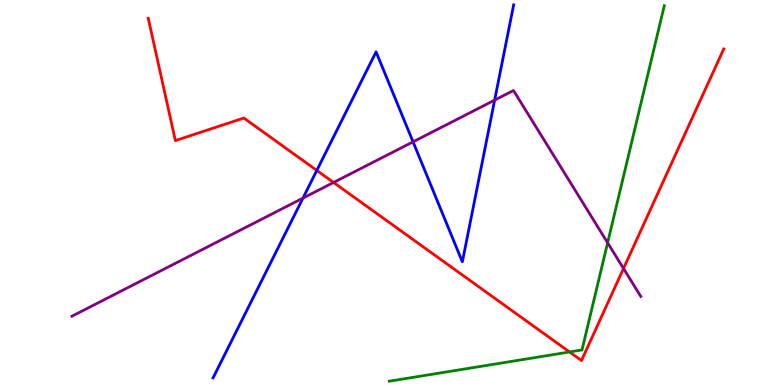[{'lines': ['blue', 'red'], 'intersections': [{'x': 4.09, 'y': 5.57}]}, {'lines': ['green', 'red'], 'intersections': [{'x': 7.35, 'y': 0.858}]}, {'lines': ['purple', 'red'], 'intersections': [{'x': 4.3, 'y': 5.26}, {'x': 8.05, 'y': 3.03}]}, {'lines': ['blue', 'green'], 'intersections': []}, {'lines': ['blue', 'purple'], 'intersections': [{'x': 3.91, 'y': 4.85}, {'x': 5.33, 'y': 6.32}, {'x': 6.38, 'y': 7.4}]}, {'lines': ['green', 'purple'], 'intersections': [{'x': 7.84, 'y': 3.69}]}]